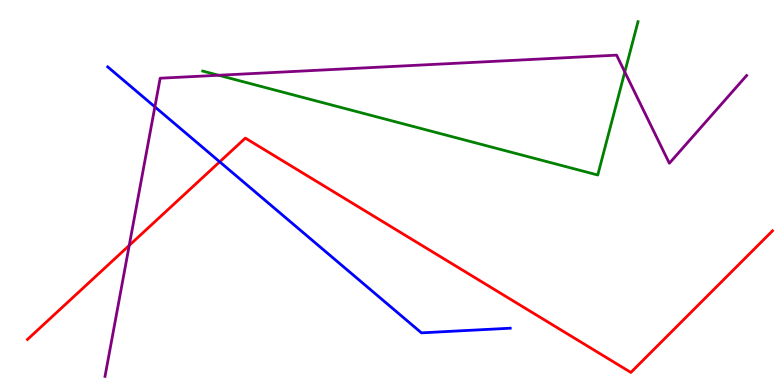[{'lines': ['blue', 'red'], 'intersections': [{'x': 2.83, 'y': 5.8}]}, {'lines': ['green', 'red'], 'intersections': []}, {'lines': ['purple', 'red'], 'intersections': [{'x': 1.67, 'y': 3.63}]}, {'lines': ['blue', 'green'], 'intersections': []}, {'lines': ['blue', 'purple'], 'intersections': [{'x': 2.0, 'y': 7.22}]}, {'lines': ['green', 'purple'], 'intersections': [{'x': 2.82, 'y': 8.05}, {'x': 8.06, 'y': 8.13}]}]